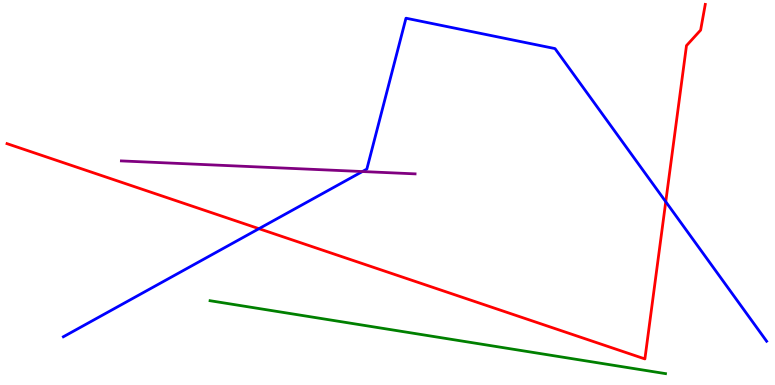[{'lines': ['blue', 'red'], 'intersections': [{'x': 3.34, 'y': 4.06}, {'x': 8.59, 'y': 4.76}]}, {'lines': ['green', 'red'], 'intersections': []}, {'lines': ['purple', 'red'], 'intersections': []}, {'lines': ['blue', 'green'], 'intersections': []}, {'lines': ['blue', 'purple'], 'intersections': [{'x': 4.68, 'y': 5.54}]}, {'lines': ['green', 'purple'], 'intersections': []}]